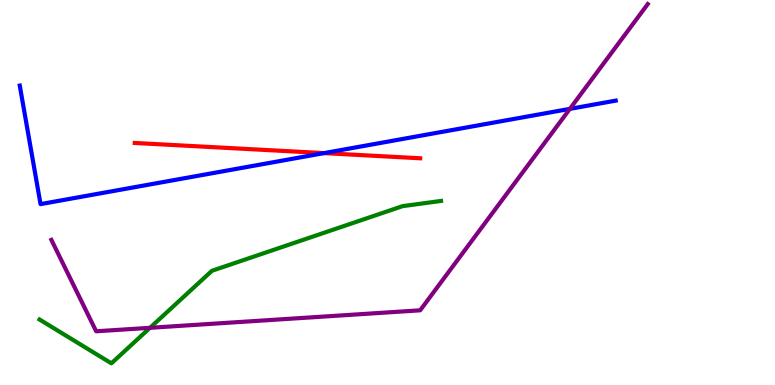[{'lines': ['blue', 'red'], 'intersections': [{'x': 4.18, 'y': 6.02}]}, {'lines': ['green', 'red'], 'intersections': []}, {'lines': ['purple', 'red'], 'intersections': []}, {'lines': ['blue', 'green'], 'intersections': []}, {'lines': ['blue', 'purple'], 'intersections': [{'x': 7.35, 'y': 7.17}]}, {'lines': ['green', 'purple'], 'intersections': [{'x': 1.94, 'y': 1.49}]}]